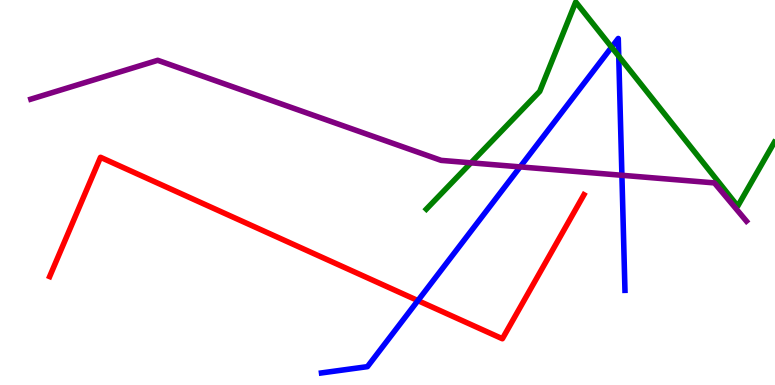[{'lines': ['blue', 'red'], 'intersections': [{'x': 5.39, 'y': 2.19}]}, {'lines': ['green', 'red'], 'intersections': []}, {'lines': ['purple', 'red'], 'intersections': []}, {'lines': ['blue', 'green'], 'intersections': [{'x': 7.89, 'y': 8.77}, {'x': 7.98, 'y': 8.54}]}, {'lines': ['blue', 'purple'], 'intersections': [{'x': 6.71, 'y': 5.67}, {'x': 8.02, 'y': 5.45}]}, {'lines': ['green', 'purple'], 'intersections': [{'x': 6.08, 'y': 5.77}]}]